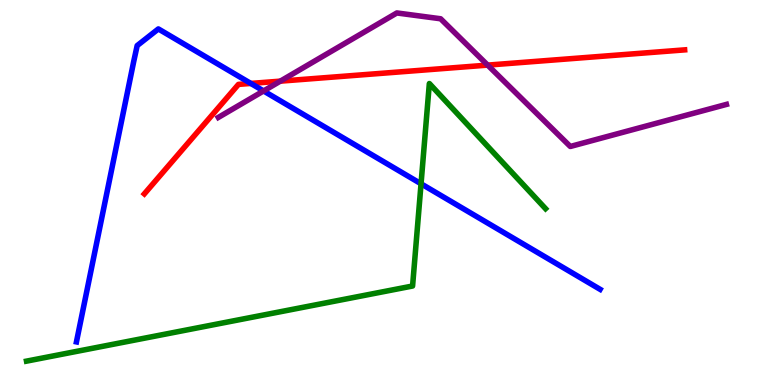[{'lines': ['blue', 'red'], 'intersections': [{'x': 3.24, 'y': 7.83}]}, {'lines': ['green', 'red'], 'intersections': []}, {'lines': ['purple', 'red'], 'intersections': [{'x': 3.62, 'y': 7.89}, {'x': 6.29, 'y': 8.31}]}, {'lines': ['blue', 'green'], 'intersections': [{'x': 5.43, 'y': 5.23}]}, {'lines': ['blue', 'purple'], 'intersections': [{'x': 3.4, 'y': 7.64}]}, {'lines': ['green', 'purple'], 'intersections': []}]